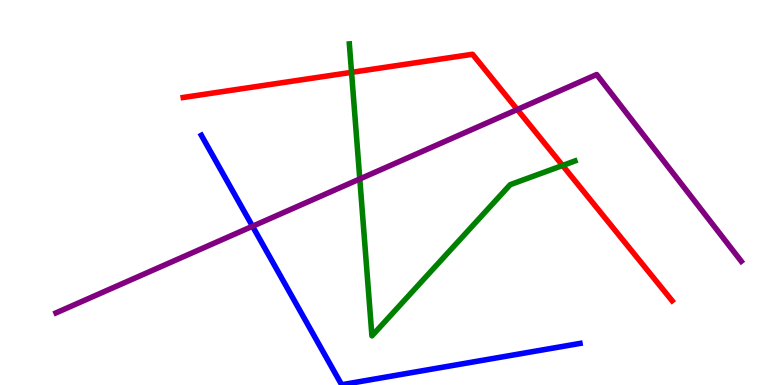[{'lines': ['blue', 'red'], 'intersections': []}, {'lines': ['green', 'red'], 'intersections': [{'x': 4.54, 'y': 8.12}, {'x': 7.26, 'y': 5.7}]}, {'lines': ['purple', 'red'], 'intersections': [{'x': 6.67, 'y': 7.16}]}, {'lines': ['blue', 'green'], 'intersections': []}, {'lines': ['blue', 'purple'], 'intersections': [{'x': 3.26, 'y': 4.12}]}, {'lines': ['green', 'purple'], 'intersections': [{'x': 4.64, 'y': 5.35}]}]